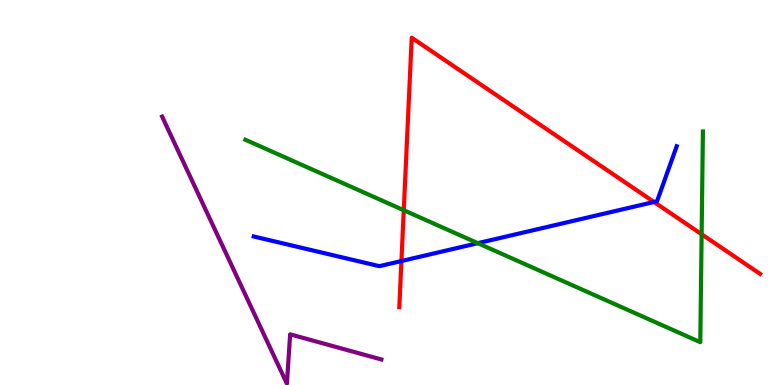[{'lines': ['blue', 'red'], 'intersections': [{'x': 5.18, 'y': 3.22}, {'x': 8.44, 'y': 4.75}]}, {'lines': ['green', 'red'], 'intersections': [{'x': 5.21, 'y': 4.54}, {'x': 9.05, 'y': 3.92}]}, {'lines': ['purple', 'red'], 'intersections': []}, {'lines': ['blue', 'green'], 'intersections': [{'x': 6.17, 'y': 3.68}]}, {'lines': ['blue', 'purple'], 'intersections': []}, {'lines': ['green', 'purple'], 'intersections': []}]